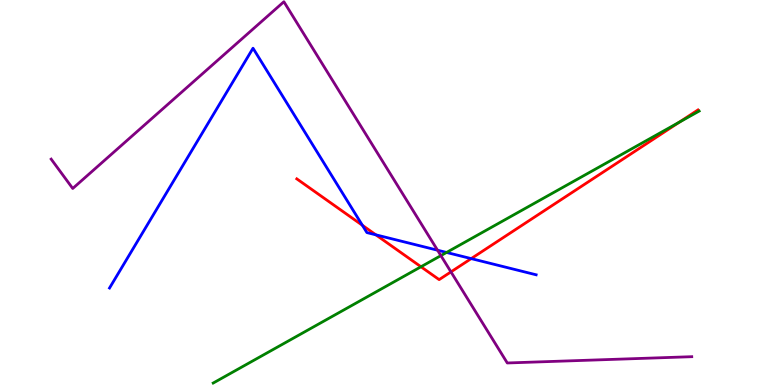[{'lines': ['blue', 'red'], 'intersections': [{'x': 4.68, 'y': 4.15}, {'x': 4.85, 'y': 3.9}, {'x': 6.08, 'y': 3.28}]}, {'lines': ['green', 'red'], 'intersections': [{'x': 5.43, 'y': 3.07}, {'x': 8.77, 'y': 6.83}]}, {'lines': ['purple', 'red'], 'intersections': [{'x': 5.82, 'y': 2.94}]}, {'lines': ['blue', 'green'], 'intersections': [{'x': 5.76, 'y': 3.44}]}, {'lines': ['blue', 'purple'], 'intersections': [{'x': 5.65, 'y': 3.5}]}, {'lines': ['green', 'purple'], 'intersections': [{'x': 5.69, 'y': 3.36}]}]